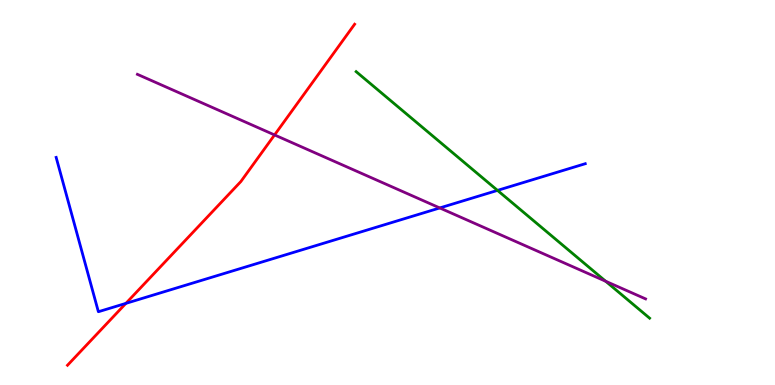[{'lines': ['blue', 'red'], 'intersections': [{'x': 1.62, 'y': 2.12}]}, {'lines': ['green', 'red'], 'intersections': []}, {'lines': ['purple', 'red'], 'intersections': [{'x': 3.54, 'y': 6.5}]}, {'lines': ['blue', 'green'], 'intersections': [{'x': 6.42, 'y': 5.05}]}, {'lines': ['blue', 'purple'], 'intersections': [{'x': 5.67, 'y': 4.6}]}, {'lines': ['green', 'purple'], 'intersections': [{'x': 7.81, 'y': 2.69}]}]